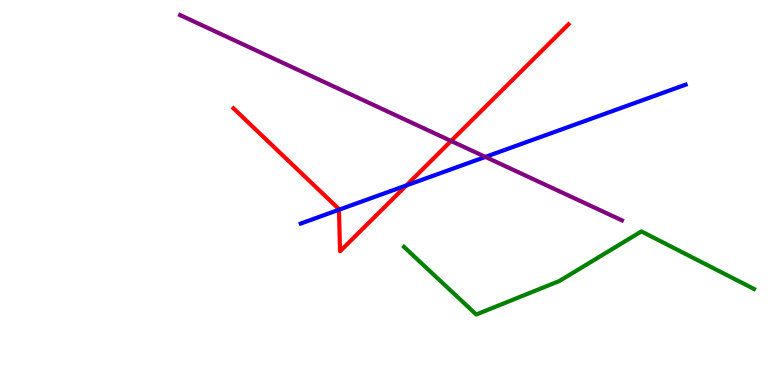[{'lines': ['blue', 'red'], 'intersections': [{'x': 4.37, 'y': 4.55}, {'x': 5.24, 'y': 5.18}]}, {'lines': ['green', 'red'], 'intersections': []}, {'lines': ['purple', 'red'], 'intersections': [{'x': 5.82, 'y': 6.34}]}, {'lines': ['blue', 'green'], 'intersections': []}, {'lines': ['blue', 'purple'], 'intersections': [{'x': 6.26, 'y': 5.92}]}, {'lines': ['green', 'purple'], 'intersections': []}]